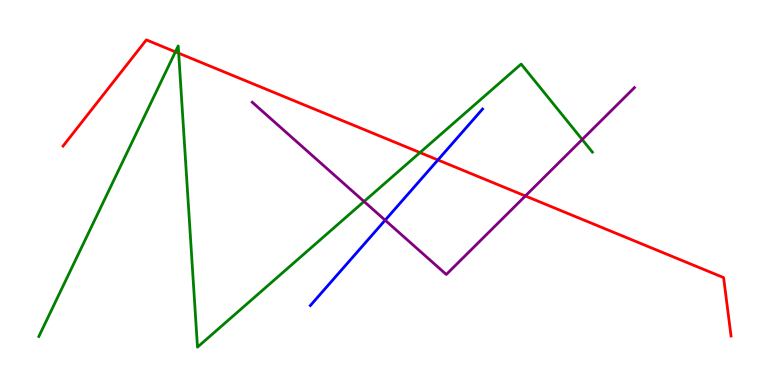[{'lines': ['blue', 'red'], 'intersections': [{'x': 5.65, 'y': 5.85}]}, {'lines': ['green', 'red'], 'intersections': [{'x': 2.26, 'y': 8.65}, {'x': 2.31, 'y': 8.62}, {'x': 5.42, 'y': 6.04}]}, {'lines': ['purple', 'red'], 'intersections': [{'x': 6.78, 'y': 4.91}]}, {'lines': ['blue', 'green'], 'intersections': []}, {'lines': ['blue', 'purple'], 'intersections': [{'x': 4.97, 'y': 4.28}]}, {'lines': ['green', 'purple'], 'intersections': [{'x': 4.7, 'y': 4.77}, {'x': 7.51, 'y': 6.38}]}]